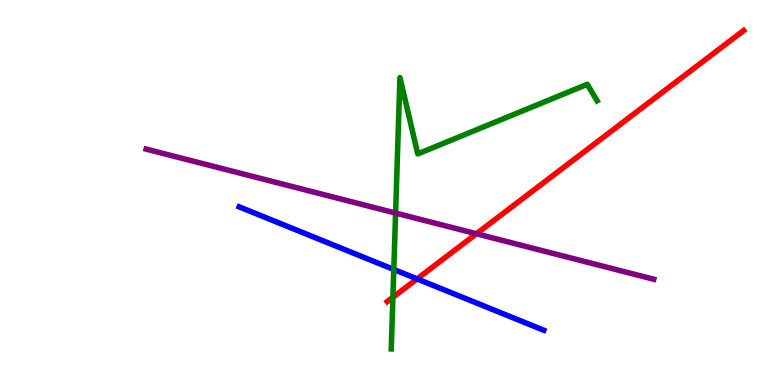[{'lines': ['blue', 'red'], 'intersections': [{'x': 5.38, 'y': 2.76}]}, {'lines': ['green', 'red'], 'intersections': [{'x': 5.07, 'y': 2.28}]}, {'lines': ['purple', 'red'], 'intersections': [{'x': 6.15, 'y': 3.93}]}, {'lines': ['blue', 'green'], 'intersections': [{'x': 5.08, 'y': 3.0}]}, {'lines': ['blue', 'purple'], 'intersections': []}, {'lines': ['green', 'purple'], 'intersections': [{'x': 5.1, 'y': 4.47}]}]